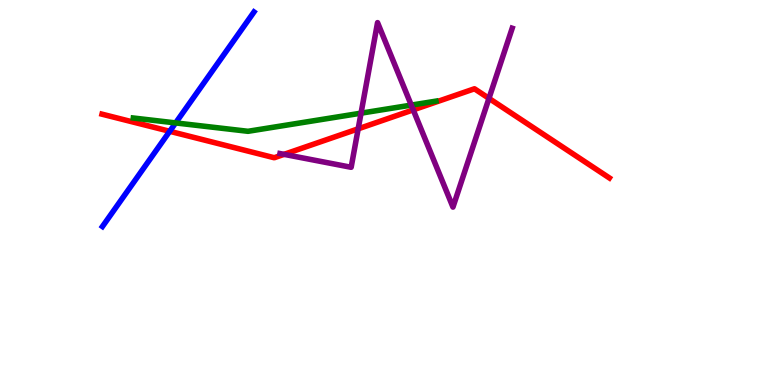[{'lines': ['blue', 'red'], 'intersections': [{'x': 2.19, 'y': 6.59}]}, {'lines': ['green', 'red'], 'intersections': []}, {'lines': ['purple', 'red'], 'intersections': [{'x': 3.67, 'y': 5.99}, {'x': 4.62, 'y': 6.65}, {'x': 5.33, 'y': 7.15}, {'x': 6.31, 'y': 7.45}]}, {'lines': ['blue', 'green'], 'intersections': [{'x': 2.27, 'y': 6.81}]}, {'lines': ['blue', 'purple'], 'intersections': []}, {'lines': ['green', 'purple'], 'intersections': [{'x': 4.66, 'y': 7.06}, {'x': 5.31, 'y': 7.27}]}]